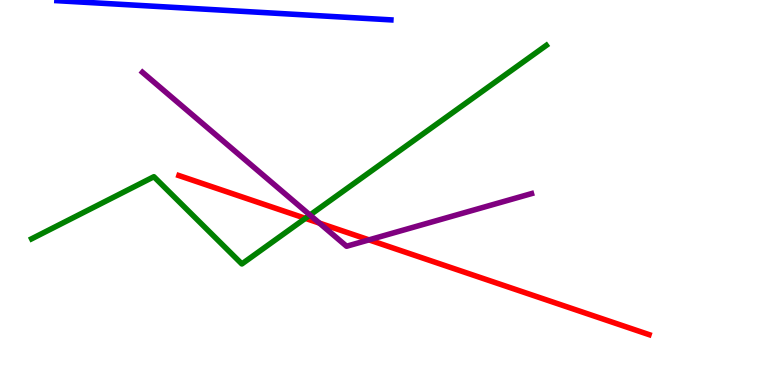[{'lines': ['blue', 'red'], 'intersections': []}, {'lines': ['green', 'red'], 'intersections': [{'x': 3.94, 'y': 4.33}]}, {'lines': ['purple', 'red'], 'intersections': [{'x': 4.12, 'y': 4.21}, {'x': 4.76, 'y': 3.77}]}, {'lines': ['blue', 'green'], 'intersections': []}, {'lines': ['blue', 'purple'], 'intersections': []}, {'lines': ['green', 'purple'], 'intersections': [{'x': 4.0, 'y': 4.41}]}]